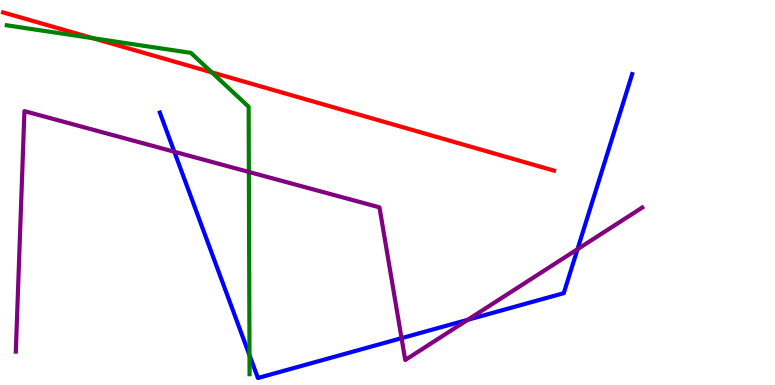[{'lines': ['blue', 'red'], 'intersections': []}, {'lines': ['green', 'red'], 'intersections': [{'x': 1.2, 'y': 9.01}, {'x': 2.73, 'y': 8.12}]}, {'lines': ['purple', 'red'], 'intersections': []}, {'lines': ['blue', 'green'], 'intersections': [{'x': 3.22, 'y': 0.774}]}, {'lines': ['blue', 'purple'], 'intersections': [{'x': 2.25, 'y': 6.06}, {'x': 5.18, 'y': 1.22}, {'x': 6.04, 'y': 1.69}, {'x': 7.45, 'y': 3.53}]}, {'lines': ['green', 'purple'], 'intersections': [{'x': 3.21, 'y': 5.53}]}]